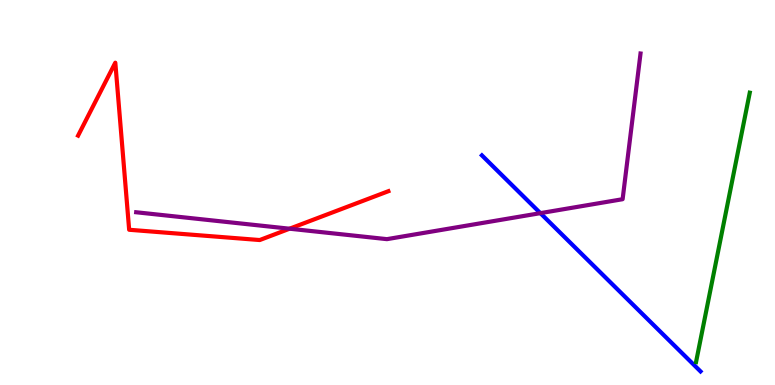[{'lines': ['blue', 'red'], 'intersections': []}, {'lines': ['green', 'red'], 'intersections': []}, {'lines': ['purple', 'red'], 'intersections': [{'x': 3.74, 'y': 4.06}]}, {'lines': ['blue', 'green'], 'intersections': []}, {'lines': ['blue', 'purple'], 'intersections': [{'x': 6.97, 'y': 4.46}]}, {'lines': ['green', 'purple'], 'intersections': []}]